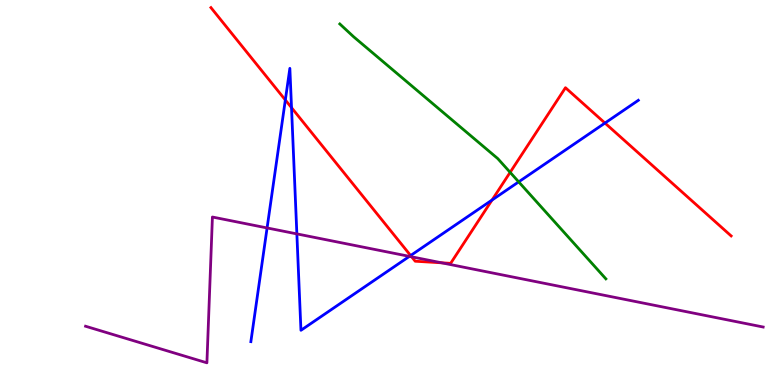[{'lines': ['blue', 'red'], 'intersections': [{'x': 3.68, 'y': 7.4}, {'x': 3.76, 'y': 7.2}, {'x': 5.3, 'y': 3.36}, {'x': 6.35, 'y': 4.8}, {'x': 7.81, 'y': 6.8}]}, {'lines': ['green', 'red'], 'intersections': [{'x': 6.58, 'y': 5.52}]}, {'lines': ['purple', 'red'], 'intersections': [{'x': 5.31, 'y': 3.33}, {'x': 5.7, 'y': 3.17}]}, {'lines': ['blue', 'green'], 'intersections': [{'x': 6.69, 'y': 5.28}]}, {'lines': ['blue', 'purple'], 'intersections': [{'x': 3.45, 'y': 4.08}, {'x': 3.83, 'y': 3.92}, {'x': 5.28, 'y': 3.34}]}, {'lines': ['green', 'purple'], 'intersections': []}]